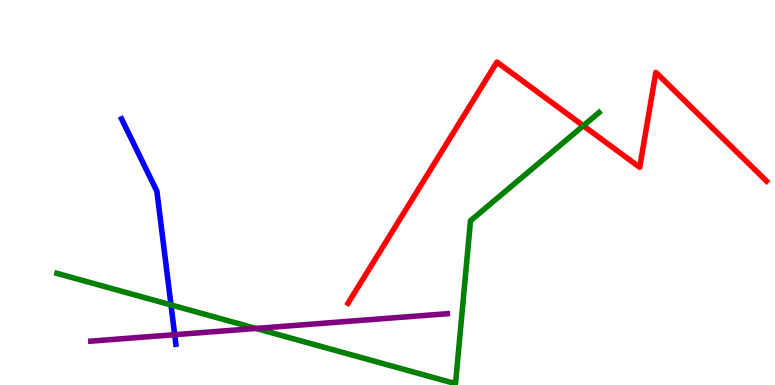[{'lines': ['blue', 'red'], 'intersections': []}, {'lines': ['green', 'red'], 'intersections': [{'x': 7.53, 'y': 6.73}]}, {'lines': ['purple', 'red'], 'intersections': []}, {'lines': ['blue', 'green'], 'intersections': [{'x': 2.21, 'y': 2.08}]}, {'lines': ['blue', 'purple'], 'intersections': [{'x': 2.25, 'y': 1.31}]}, {'lines': ['green', 'purple'], 'intersections': [{'x': 3.3, 'y': 1.47}]}]